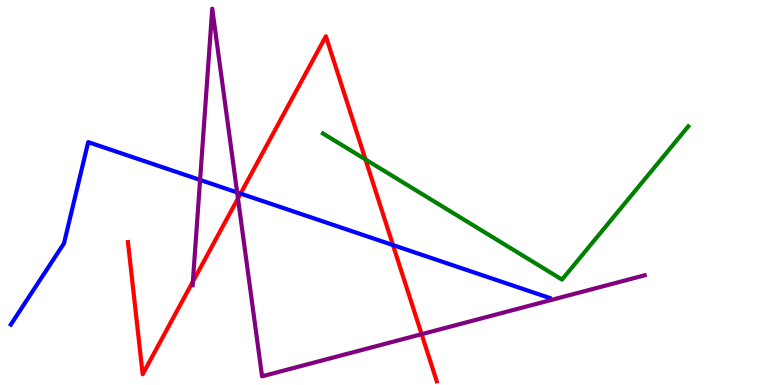[{'lines': ['blue', 'red'], 'intersections': [{'x': 3.1, 'y': 4.97}, {'x': 5.07, 'y': 3.63}]}, {'lines': ['green', 'red'], 'intersections': [{'x': 4.72, 'y': 5.86}]}, {'lines': ['purple', 'red'], 'intersections': [{'x': 2.49, 'y': 2.69}, {'x': 3.07, 'y': 4.85}, {'x': 5.44, 'y': 1.32}]}, {'lines': ['blue', 'green'], 'intersections': []}, {'lines': ['blue', 'purple'], 'intersections': [{'x': 2.58, 'y': 5.33}, {'x': 3.06, 'y': 5.0}]}, {'lines': ['green', 'purple'], 'intersections': []}]